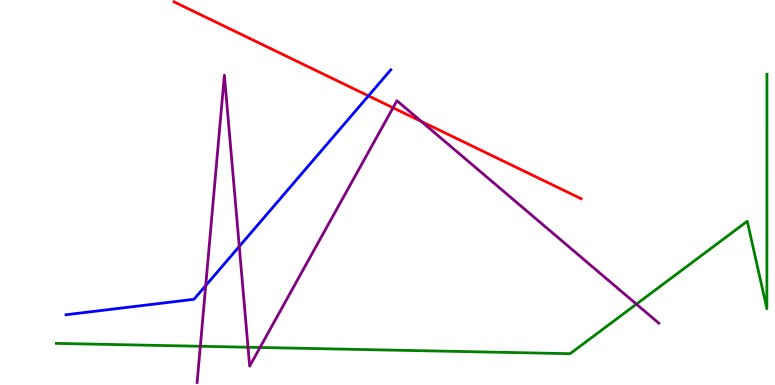[{'lines': ['blue', 'red'], 'intersections': [{'x': 4.75, 'y': 7.51}]}, {'lines': ['green', 'red'], 'intersections': []}, {'lines': ['purple', 'red'], 'intersections': [{'x': 5.07, 'y': 7.2}, {'x': 5.44, 'y': 6.85}]}, {'lines': ['blue', 'green'], 'intersections': []}, {'lines': ['blue', 'purple'], 'intersections': [{'x': 2.65, 'y': 2.58}, {'x': 3.09, 'y': 3.6}]}, {'lines': ['green', 'purple'], 'intersections': [{'x': 2.58, 'y': 1.01}, {'x': 3.2, 'y': 0.981}, {'x': 3.36, 'y': 0.975}, {'x': 8.21, 'y': 2.1}]}]